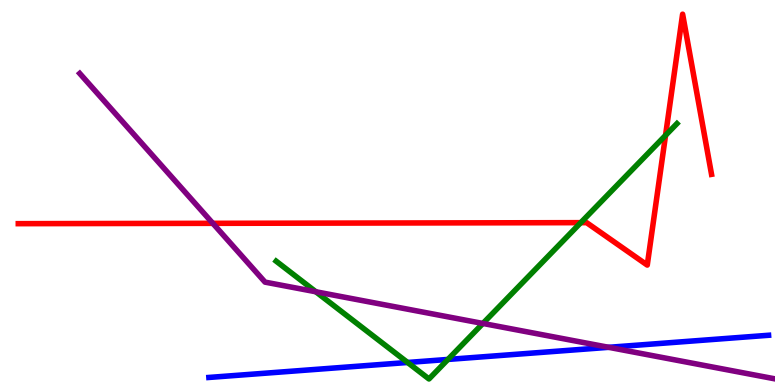[{'lines': ['blue', 'red'], 'intersections': []}, {'lines': ['green', 'red'], 'intersections': [{'x': 7.49, 'y': 4.22}, {'x': 8.59, 'y': 6.48}]}, {'lines': ['purple', 'red'], 'intersections': [{'x': 2.75, 'y': 4.2}]}, {'lines': ['blue', 'green'], 'intersections': [{'x': 5.26, 'y': 0.585}, {'x': 5.78, 'y': 0.664}]}, {'lines': ['blue', 'purple'], 'intersections': [{'x': 7.85, 'y': 0.979}]}, {'lines': ['green', 'purple'], 'intersections': [{'x': 4.08, 'y': 2.42}, {'x': 6.23, 'y': 1.6}]}]